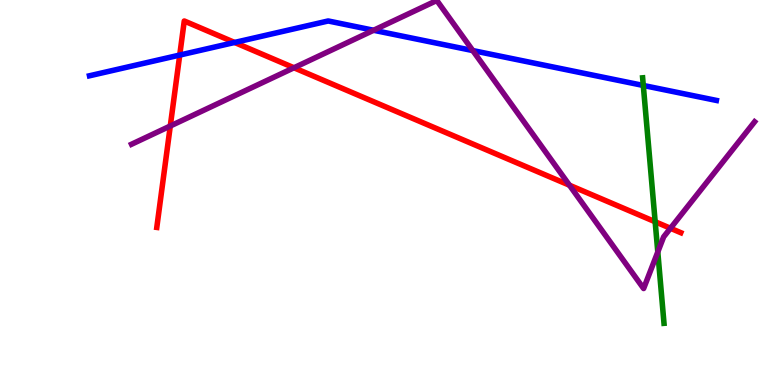[{'lines': ['blue', 'red'], 'intersections': [{'x': 2.32, 'y': 8.57}, {'x': 3.03, 'y': 8.9}]}, {'lines': ['green', 'red'], 'intersections': [{'x': 8.45, 'y': 4.24}]}, {'lines': ['purple', 'red'], 'intersections': [{'x': 2.2, 'y': 6.73}, {'x': 3.79, 'y': 8.24}, {'x': 7.35, 'y': 5.19}, {'x': 8.65, 'y': 4.07}]}, {'lines': ['blue', 'green'], 'intersections': [{'x': 8.3, 'y': 7.78}]}, {'lines': ['blue', 'purple'], 'intersections': [{'x': 4.82, 'y': 9.21}, {'x': 6.1, 'y': 8.69}]}, {'lines': ['green', 'purple'], 'intersections': [{'x': 8.49, 'y': 3.46}]}]